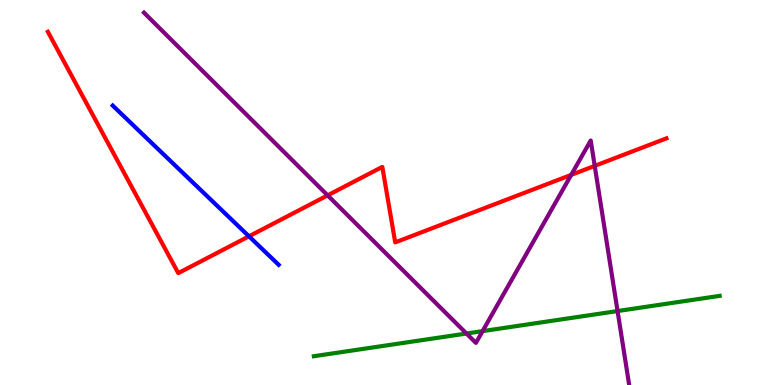[{'lines': ['blue', 'red'], 'intersections': [{'x': 3.21, 'y': 3.86}]}, {'lines': ['green', 'red'], 'intersections': []}, {'lines': ['purple', 'red'], 'intersections': [{'x': 4.23, 'y': 4.93}, {'x': 7.37, 'y': 5.46}, {'x': 7.67, 'y': 5.69}]}, {'lines': ['blue', 'green'], 'intersections': []}, {'lines': ['blue', 'purple'], 'intersections': []}, {'lines': ['green', 'purple'], 'intersections': [{'x': 6.02, 'y': 1.34}, {'x': 6.23, 'y': 1.4}, {'x': 7.97, 'y': 1.92}]}]